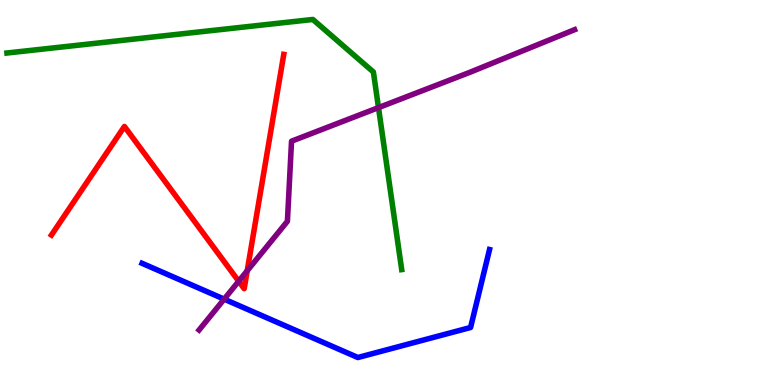[{'lines': ['blue', 'red'], 'intersections': []}, {'lines': ['green', 'red'], 'intersections': []}, {'lines': ['purple', 'red'], 'intersections': [{'x': 3.08, 'y': 2.69}, {'x': 3.19, 'y': 2.97}]}, {'lines': ['blue', 'green'], 'intersections': []}, {'lines': ['blue', 'purple'], 'intersections': [{'x': 2.89, 'y': 2.23}]}, {'lines': ['green', 'purple'], 'intersections': [{'x': 4.88, 'y': 7.21}]}]